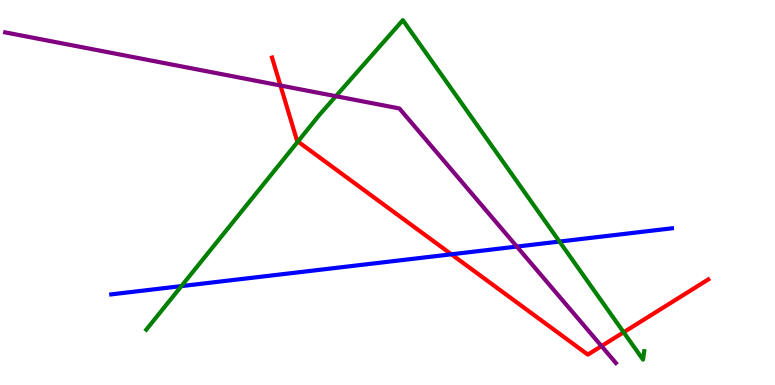[{'lines': ['blue', 'red'], 'intersections': [{'x': 5.82, 'y': 3.39}]}, {'lines': ['green', 'red'], 'intersections': [{'x': 3.84, 'y': 6.32}, {'x': 8.05, 'y': 1.37}]}, {'lines': ['purple', 'red'], 'intersections': [{'x': 3.62, 'y': 7.78}, {'x': 7.76, 'y': 1.01}]}, {'lines': ['blue', 'green'], 'intersections': [{'x': 2.34, 'y': 2.57}, {'x': 7.22, 'y': 3.73}]}, {'lines': ['blue', 'purple'], 'intersections': [{'x': 6.67, 'y': 3.6}]}, {'lines': ['green', 'purple'], 'intersections': [{'x': 4.33, 'y': 7.5}]}]